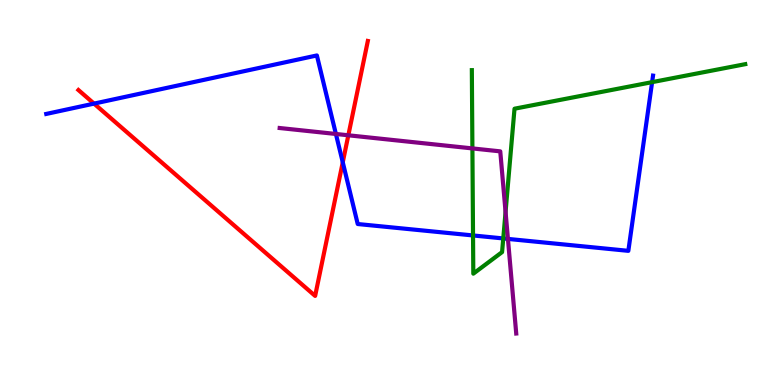[{'lines': ['blue', 'red'], 'intersections': [{'x': 1.21, 'y': 7.31}, {'x': 4.42, 'y': 5.78}]}, {'lines': ['green', 'red'], 'intersections': []}, {'lines': ['purple', 'red'], 'intersections': [{'x': 4.49, 'y': 6.49}]}, {'lines': ['blue', 'green'], 'intersections': [{'x': 6.1, 'y': 3.88}, {'x': 6.49, 'y': 3.81}, {'x': 8.41, 'y': 7.87}]}, {'lines': ['blue', 'purple'], 'intersections': [{'x': 4.33, 'y': 6.52}, {'x': 6.55, 'y': 3.79}]}, {'lines': ['green', 'purple'], 'intersections': [{'x': 6.1, 'y': 6.14}, {'x': 6.52, 'y': 4.5}]}]